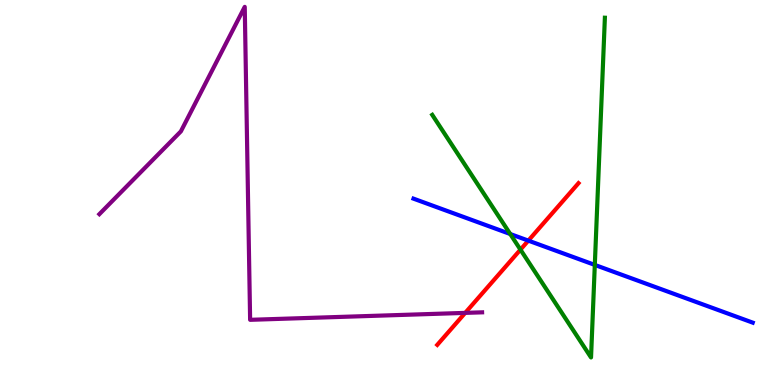[{'lines': ['blue', 'red'], 'intersections': [{'x': 6.82, 'y': 3.75}]}, {'lines': ['green', 'red'], 'intersections': [{'x': 6.72, 'y': 3.52}]}, {'lines': ['purple', 'red'], 'intersections': [{'x': 6.0, 'y': 1.87}]}, {'lines': ['blue', 'green'], 'intersections': [{'x': 6.58, 'y': 3.92}, {'x': 7.67, 'y': 3.12}]}, {'lines': ['blue', 'purple'], 'intersections': []}, {'lines': ['green', 'purple'], 'intersections': []}]